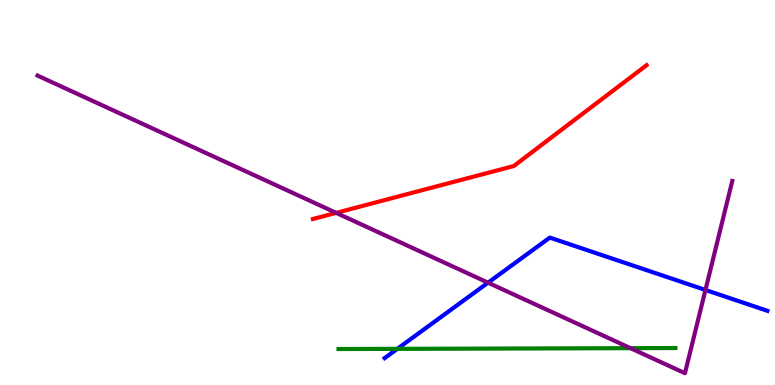[{'lines': ['blue', 'red'], 'intersections': []}, {'lines': ['green', 'red'], 'intersections': []}, {'lines': ['purple', 'red'], 'intersections': [{'x': 4.34, 'y': 4.47}]}, {'lines': ['blue', 'green'], 'intersections': [{'x': 5.13, 'y': 0.939}]}, {'lines': ['blue', 'purple'], 'intersections': [{'x': 6.3, 'y': 2.66}, {'x': 9.1, 'y': 2.47}]}, {'lines': ['green', 'purple'], 'intersections': [{'x': 8.14, 'y': 0.957}]}]